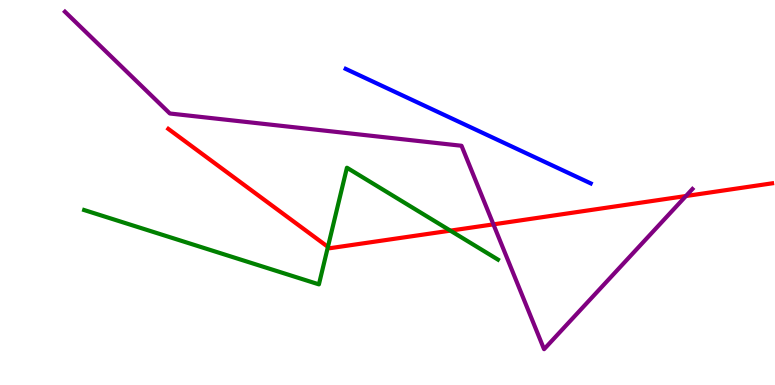[{'lines': ['blue', 'red'], 'intersections': []}, {'lines': ['green', 'red'], 'intersections': [{'x': 4.23, 'y': 3.59}, {'x': 5.81, 'y': 4.01}]}, {'lines': ['purple', 'red'], 'intersections': [{'x': 6.37, 'y': 4.17}, {'x': 8.85, 'y': 4.91}]}, {'lines': ['blue', 'green'], 'intersections': []}, {'lines': ['blue', 'purple'], 'intersections': []}, {'lines': ['green', 'purple'], 'intersections': []}]